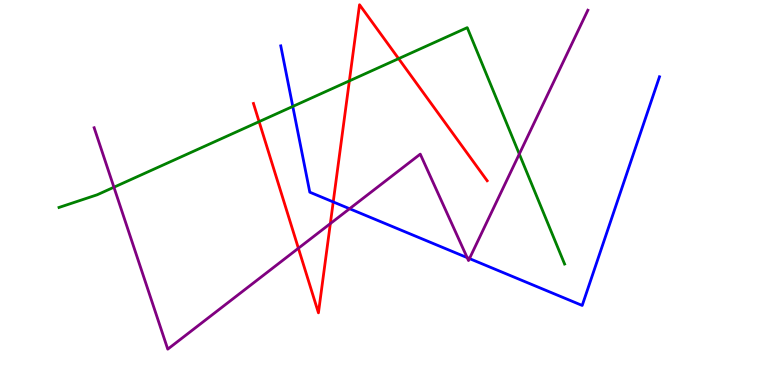[{'lines': ['blue', 'red'], 'intersections': [{'x': 4.3, 'y': 4.76}]}, {'lines': ['green', 'red'], 'intersections': [{'x': 3.34, 'y': 6.84}, {'x': 4.51, 'y': 7.9}, {'x': 5.14, 'y': 8.48}]}, {'lines': ['purple', 'red'], 'intersections': [{'x': 3.85, 'y': 3.55}, {'x': 4.26, 'y': 4.19}]}, {'lines': ['blue', 'green'], 'intersections': [{'x': 3.78, 'y': 7.24}]}, {'lines': ['blue', 'purple'], 'intersections': [{'x': 4.51, 'y': 4.58}, {'x': 6.03, 'y': 3.31}, {'x': 6.06, 'y': 3.28}]}, {'lines': ['green', 'purple'], 'intersections': [{'x': 1.47, 'y': 5.14}, {'x': 6.7, 'y': 6.0}]}]